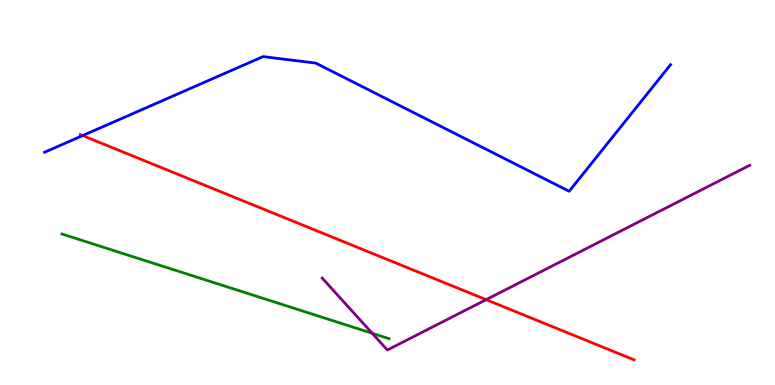[{'lines': ['blue', 'red'], 'intersections': [{'x': 1.07, 'y': 6.48}]}, {'lines': ['green', 'red'], 'intersections': []}, {'lines': ['purple', 'red'], 'intersections': [{'x': 6.27, 'y': 2.22}]}, {'lines': ['blue', 'green'], 'intersections': []}, {'lines': ['blue', 'purple'], 'intersections': []}, {'lines': ['green', 'purple'], 'intersections': [{'x': 4.8, 'y': 1.34}]}]